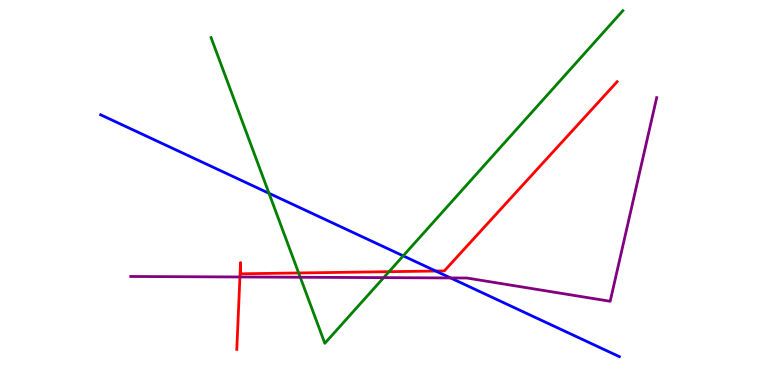[{'lines': ['blue', 'red'], 'intersections': [{'x': 5.62, 'y': 2.96}]}, {'lines': ['green', 'red'], 'intersections': [{'x': 3.85, 'y': 2.91}, {'x': 5.02, 'y': 2.94}]}, {'lines': ['purple', 'red'], 'intersections': [{'x': 3.1, 'y': 2.81}]}, {'lines': ['blue', 'green'], 'intersections': [{'x': 3.47, 'y': 4.98}, {'x': 5.2, 'y': 3.35}]}, {'lines': ['blue', 'purple'], 'intersections': [{'x': 5.81, 'y': 2.78}]}, {'lines': ['green', 'purple'], 'intersections': [{'x': 3.87, 'y': 2.8}, {'x': 4.95, 'y': 2.79}]}]